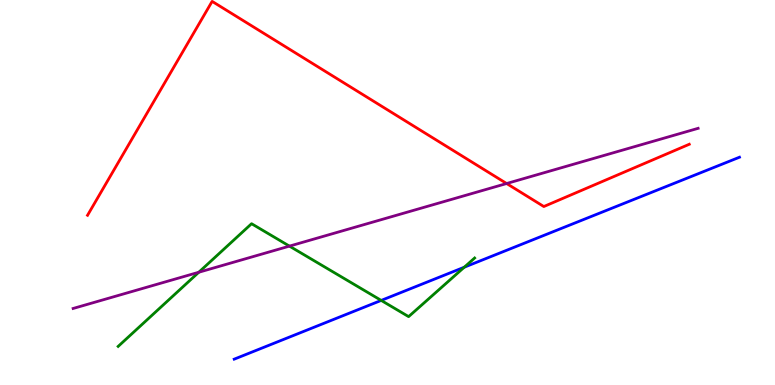[{'lines': ['blue', 'red'], 'intersections': []}, {'lines': ['green', 'red'], 'intersections': []}, {'lines': ['purple', 'red'], 'intersections': [{'x': 6.54, 'y': 5.23}]}, {'lines': ['blue', 'green'], 'intersections': [{'x': 4.92, 'y': 2.2}, {'x': 5.99, 'y': 3.06}]}, {'lines': ['blue', 'purple'], 'intersections': []}, {'lines': ['green', 'purple'], 'intersections': [{'x': 2.57, 'y': 2.93}, {'x': 3.73, 'y': 3.61}]}]